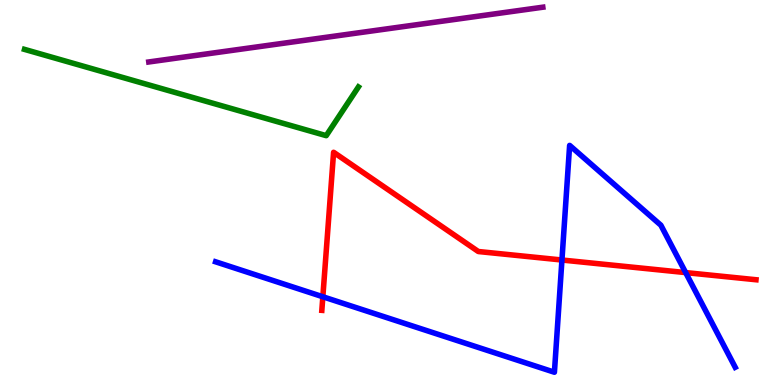[{'lines': ['blue', 'red'], 'intersections': [{'x': 4.17, 'y': 2.29}, {'x': 7.25, 'y': 3.25}, {'x': 8.85, 'y': 2.92}]}, {'lines': ['green', 'red'], 'intersections': []}, {'lines': ['purple', 'red'], 'intersections': []}, {'lines': ['blue', 'green'], 'intersections': []}, {'lines': ['blue', 'purple'], 'intersections': []}, {'lines': ['green', 'purple'], 'intersections': []}]